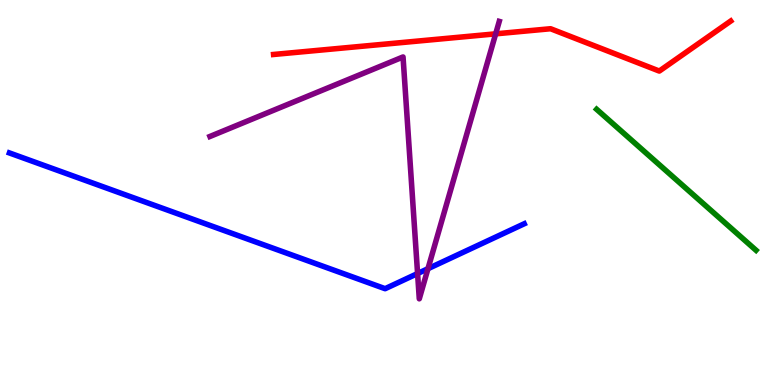[{'lines': ['blue', 'red'], 'intersections': []}, {'lines': ['green', 'red'], 'intersections': []}, {'lines': ['purple', 'red'], 'intersections': [{'x': 6.4, 'y': 9.12}]}, {'lines': ['blue', 'green'], 'intersections': []}, {'lines': ['blue', 'purple'], 'intersections': [{'x': 5.39, 'y': 2.9}, {'x': 5.52, 'y': 3.02}]}, {'lines': ['green', 'purple'], 'intersections': []}]